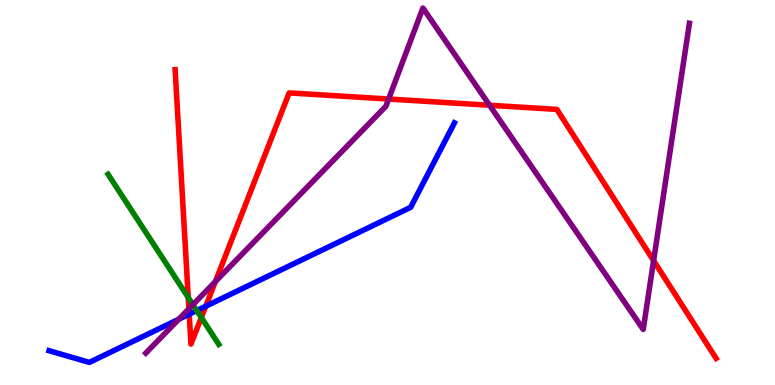[{'lines': ['blue', 'red'], 'intersections': [{'x': 2.44, 'y': 1.84}, {'x': 2.65, 'y': 2.05}]}, {'lines': ['green', 'red'], 'intersections': [{'x': 2.43, 'y': 2.27}, {'x': 2.6, 'y': 1.75}]}, {'lines': ['purple', 'red'], 'intersections': [{'x': 2.44, 'y': 1.98}, {'x': 2.78, 'y': 2.69}, {'x': 5.01, 'y': 7.43}, {'x': 6.32, 'y': 7.27}, {'x': 8.43, 'y': 3.23}]}, {'lines': ['blue', 'green'], 'intersections': [{'x': 2.54, 'y': 1.93}]}, {'lines': ['blue', 'purple'], 'intersections': [{'x': 2.31, 'y': 1.71}]}, {'lines': ['green', 'purple'], 'intersections': [{'x': 2.49, 'y': 2.09}]}]